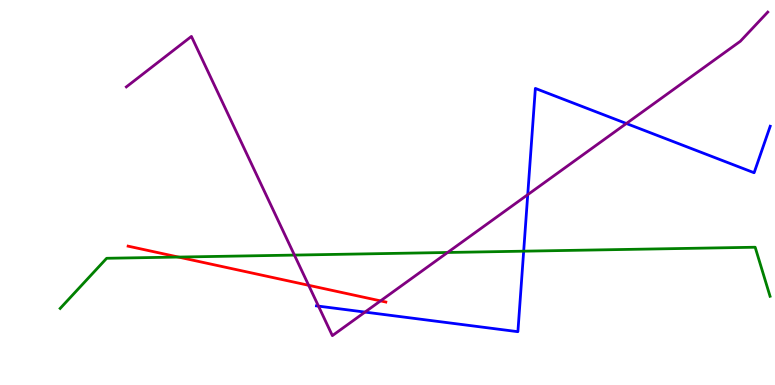[{'lines': ['blue', 'red'], 'intersections': []}, {'lines': ['green', 'red'], 'intersections': [{'x': 2.3, 'y': 3.32}]}, {'lines': ['purple', 'red'], 'intersections': [{'x': 3.98, 'y': 2.59}, {'x': 4.91, 'y': 2.18}]}, {'lines': ['blue', 'green'], 'intersections': [{'x': 6.76, 'y': 3.48}]}, {'lines': ['blue', 'purple'], 'intersections': [{'x': 4.11, 'y': 2.05}, {'x': 4.71, 'y': 1.89}, {'x': 6.81, 'y': 4.94}, {'x': 8.08, 'y': 6.79}]}, {'lines': ['green', 'purple'], 'intersections': [{'x': 3.8, 'y': 3.37}, {'x': 5.78, 'y': 3.44}]}]